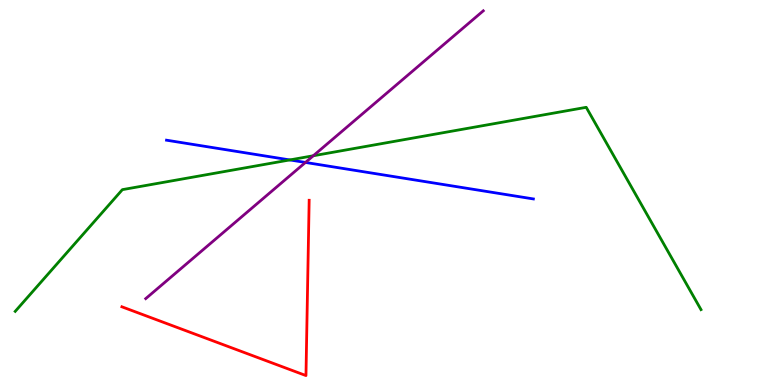[{'lines': ['blue', 'red'], 'intersections': []}, {'lines': ['green', 'red'], 'intersections': []}, {'lines': ['purple', 'red'], 'intersections': []}, {'lines': ['blue', 'green'], 'intersections': [{'x': 3.74, 'y': 5.85}]}, {'lines': ['blue', 'purple'], 'intersections': [{'x': 3.94, 'y': 5.78}]}, {'lines': ['green', 'purple'], 'intersections': [{'x': 4.04, 'y': 5.95}]}]